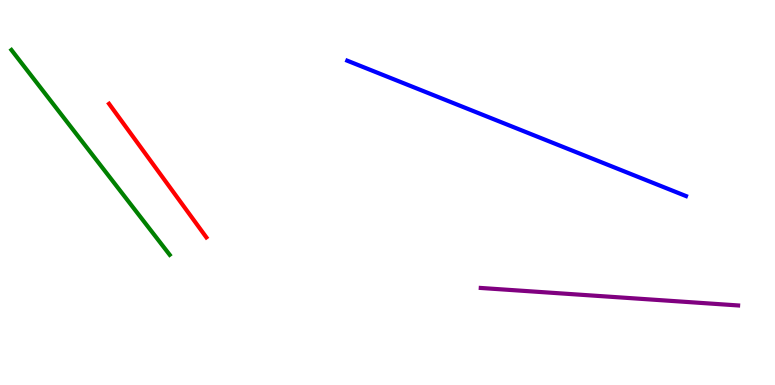[{'lines': ['blue', 'red'], 'intersections': []}, {'lines': ['green', 'red'], 'intersections': []}, {'lines': ['purple', 'red'], 'intersections': []}, {'lines': ['blue', 'green'], 'intersections': []}, {'lines': ['blue', 'purple'], 'intersections': []}, {'lines': ['green', 'purple'], 'intersections': []}]